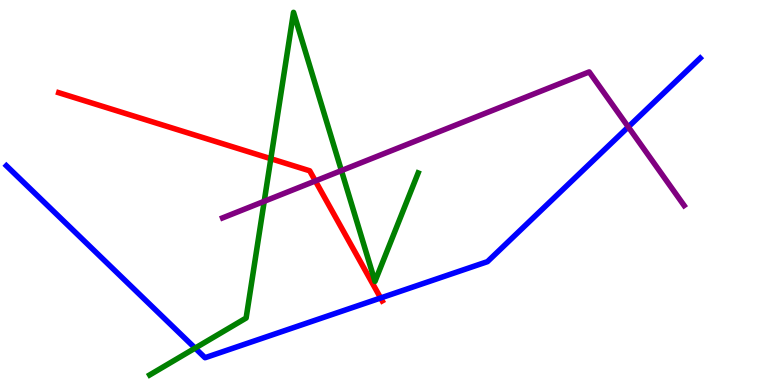[{'lines': ['blue', 'red'], 'intersections': [{'x': 4.91, 'y': 2.26}]}, {'lines': ['green', 'red'], 'intersections': [{'x': 3.49, 'y': 5.88}]}, {'lines': ['purple', 'red'], 'intersections': [{'x': 4.07, 'y': 5.3}]}, {'lines': ['blue', 'green'], 'intersections': [{'x': 2.52, 'y': 0.958}]}, {'lines': ['blue', 'purple'], 'intersections': [{'x': 8.11, 'y': 6.7}]}, {'lines': ['green', 'purple'], 'intersections': [{'x': 3.41, 'y': 4.77}, {'x': 4.41, 'y': 5.57}]}]